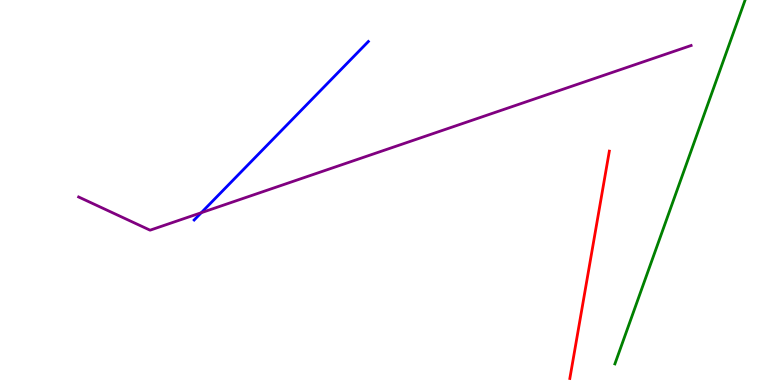[{'lines': ['blue', 'red'], 'intersections': []}, {'lines': ['green', 'red'], 'intersections': []}, {'lines': ['purple', 'red'], 'intersections': []}, {'lines': ['blue', 'green'], 'intersections': []}, {'lines': ['blue', 'purple'], 'intersections': [{'x': 2.6, 'y': 4.48}]}, {'lines': ['green', 'purple'], 'intersections': []}]